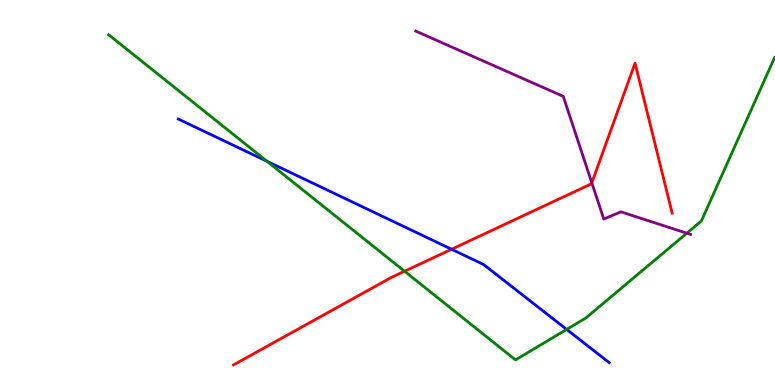[{'lines': ['blue', 'red'], 'intersections': [{'x': 5.83, 'y': 3.53}]}, {'lines': ['green', 'red'], 'intersections': [{'x': 5.22, 'y': 2.95}]}, {'lines': ['purple', 'red'], 'intersections': [{'x': 7.64, 'y': 5.25}]}, {'lines': ['blue', 'green'], 'intersections': [{'x': 3.45, 'y': 5.81}, {'x': 7.31, 'y': 1.44}]}, {'lines': ['blue', 'purple'], 'intersections': []}, {'lines': ['green', 'purple'], 'intersections': [{'x': 8.86, 'y': 3.94}]}]